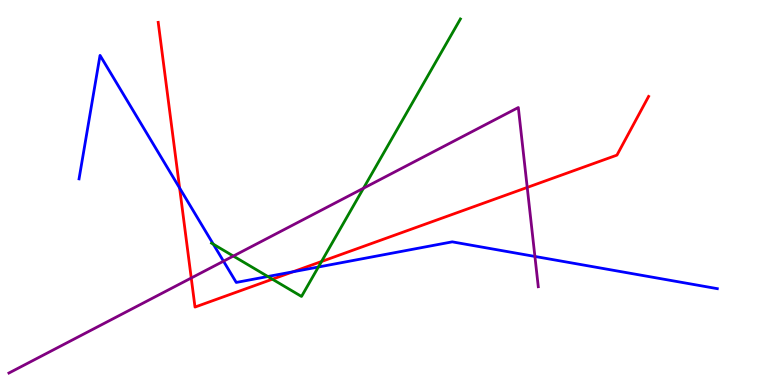[{'lines': ['blue', 'red'], 'intersections': [{'x': 2.32, 'y': 5.12}, {'x': 3.78, 'y': 2.94}]}, {'lines': ['green', 'red'], 'intersections': [{'x': 3.51, 'y': 2.75}, {'x': 4.15, 'y': 3.21}]}, {'lines': ['purple', 'red'], 'intersections': [{'x': 2.47, 'y': 2.78}, {'x': 6.8, 'y': 5.13}]}, {'lines': ['blue', 'green'], 'intersections': [{'x': 2.75, 'y': 3.66}, {'x': 3.46, 'y': 2.82}, {'x': 4.11, 'y': 3.06}]}, {'lines': ['blue', 'purple'], 'intersections': [{'x': 2.88, 'y': 3.22}, {'x': 6.9, 'y': 3.34}]}, {'lines': ['green', 'purple'], 'intersections': [{'x': 3.01, 'y': 3.35}, {'x': 4.69, 'y': 5.11}]}]